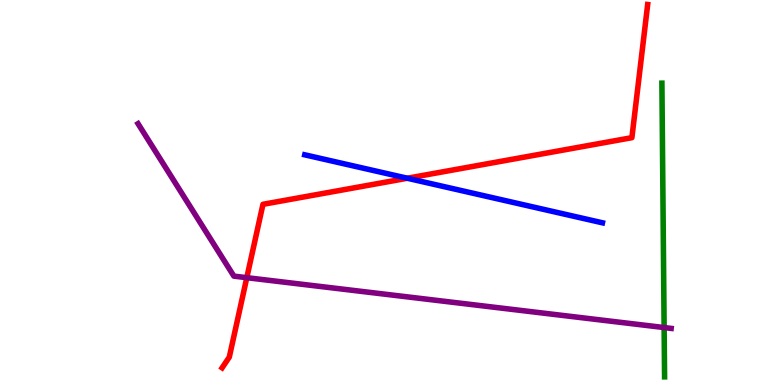[{'lines': ['blue', 'red'], 'intersections': [{'x': 5.26, 'y': 5.37}]}, {'lines': ['green', 'red'], 'intersections': []}, {'lines': ['purple', 'red'], 'intersections': [{'x': 3.18, 'y': 2.79}]}, {'lines': ['blue', 'green'], 'intersections': []}, {'lines': ['blue', 'purple'], 'intersections': []}, {'lines': ['green', 'purple'], 'intersections': [{'x': 8.57, 'y': 1.49}]}]